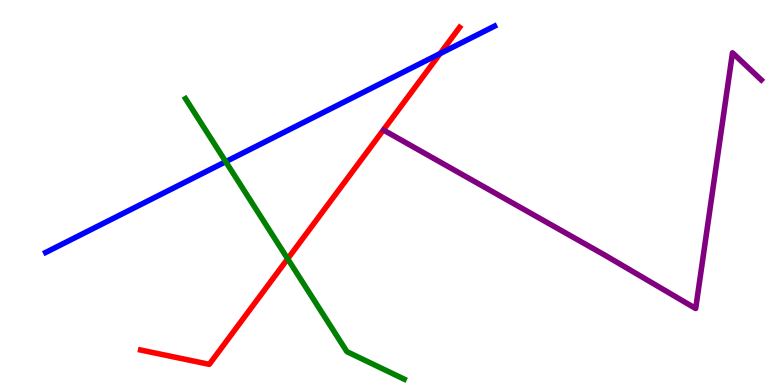[{'lines': ['blue', 'red'], 'intersections': [{'x': 5.68, 'y': 8.61}]}, {'lines': ['green', 'red'], 'intersections': [{'x': 3.71, 'y': 3.28}]}, {'lines': ['purple', 'red'], 'intersections': []}, {'lines': ['blue', 'green'], 'intersections': [{'x': 2.91, 'y': 5.8}]}, {'lines': ['blue', 'purple'], 'intersections': []}, {'lines': ['green', 'purple'], 'intersections': []}]